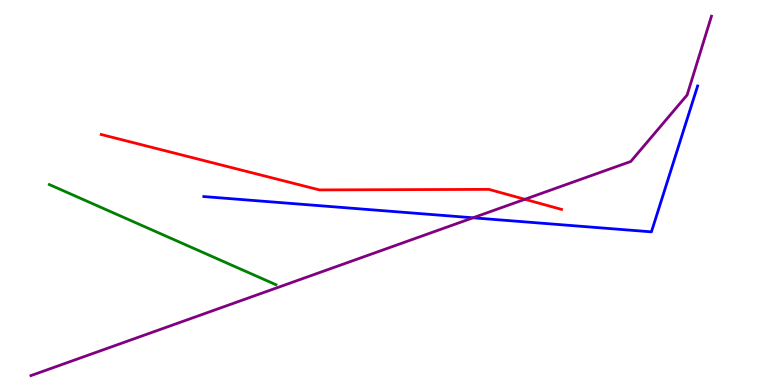[{'lines': ['blue', 'red'], 'intersections': []}, {'lines': ['green', 'red'], 'intersections': []}, {'lines': ['purple', 'red'], 'intersections': [{'x': 6.77, 'y': 4.82}]}, {'lines': ['blue', 'green'], 'intersections': []}, {'lines': ['blue', 'purple'], 'intersections': [{'x': 6.1, 'y': 4.34}]}, {'lines': ['green', 'purple'], 'intersections': []}]